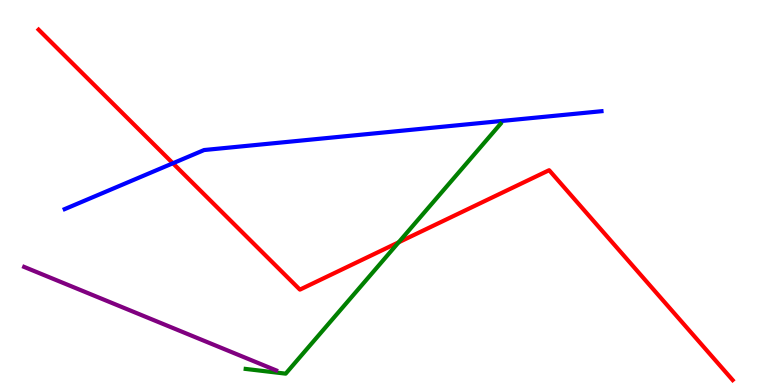[{'lines': ['blue', 'red'], 'intersections': [{'x': 2.23, 'y': 5.76}]}, {'lines': ['green', 'red'], 'intersections': [{'x': 5.14, 'y': 3.71}]}, {'lines': ['purple', 'red'], 'intersections': []}, {'lines': ['blue', 'green'], 'intersections': []}, {'lines': ['blue', 'purple'], 'intersections': []}, {'lines': ['green', 'purple'], 'intersections': []}]